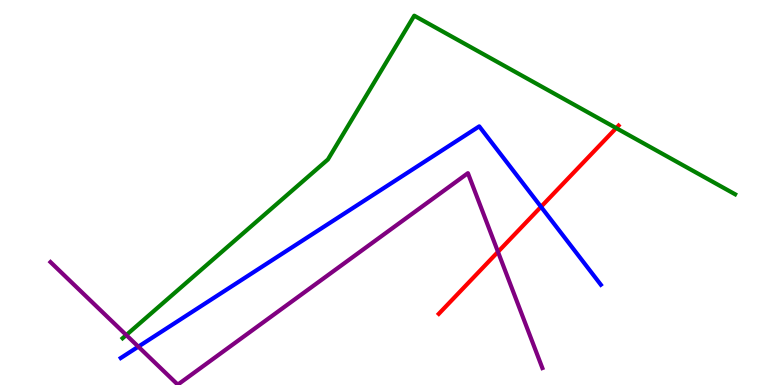[{'lines': ['blue', 'red'], 'intersections': [{'x': 6.98, 'y': 4.63}]}, {'lines': ['green', 'red'], 'intersections': [{'x': 7.95, 'y': 6.67}]}, {'lines': ['purple', 'red'], 'intersections': [{'x': 6.43, 'y': 3.46}]}, {'lines': ['blue', 'green'], 'intersections': []}, {'lines': ['blue', 'purple'], 'intersections': [{'x': 1.78, 'y': 0.996}]}, {'lines': ['green', 'purple'], 'intersections': [{'x': 1.63, 'y': 1.3}]}]